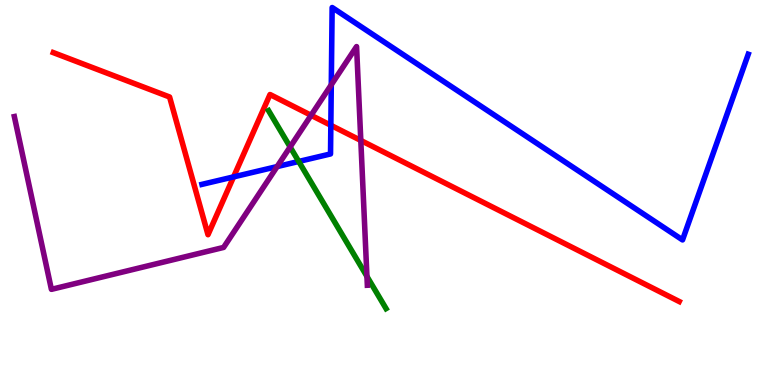[{'lines': ['blue', 'red'], 'intersections': [{'x': 3.01, 'y': 5.41}, {'x': 4.27, 'y': 6.75}]}, {'lines': ['green', 'red'], 'intersections': []}, {'lines': ['purple', 'red'], 'intersections': [{'x': 4.01, 'y': 7.01}, {'x': 4.66, 'y': 6.35}]}, {'lines': ['blue', 'green'], 'intersections': [{'x': 3.85, 'y': 5.81}]}, {'lines': ['blue', 'purple'], 'intersections': [{'x': 3.58, 'y': 5.67}, {'x': 4.27, 'y': 7.8}]}, {'lines': ['green', 'purple'], 'intersections': [{'x': 3.74, 'y': 6.18}, {'x': 4.73, 'y': 2.82}]}]